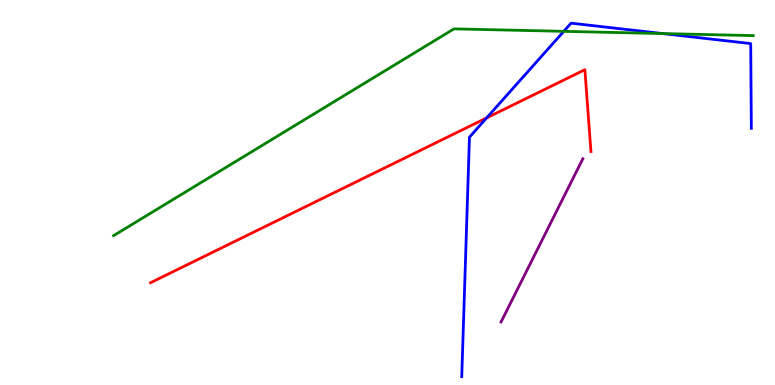[{'lines': ['blue', 'red'], 'intersections': [{'x': 6.28, 'y': 6.94}]}, {'lines': ['green', 'red'], 'intersections': []}, {'lines': ['purple', 'red'], 'intersections': []}, {'lines': ['blue', 'green'], 'intersections': [{'x': 7.27, 'y': 9.19}, {'x': 8.55, 'y': 9.13}]}, {'lines': ['blue', 'purple'], 'intersections': []}, {'lines': ['green', 'purple'], 'intersections': []}]